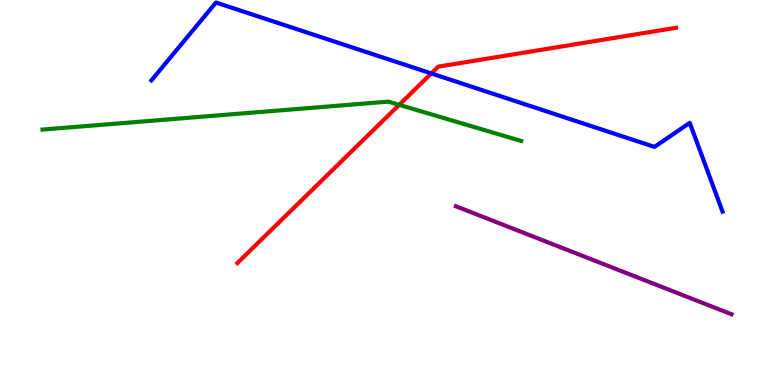[{'lines': ['blue', 'red'], 'intersections': [{'x': 5.57, 'y': 8.09}]}, {'lines': ['green', 'red'], 'intersections': [{'x': 5.15, 'y': 7.28}]}, {'lines': ['purple', 'red'], 'intersections': []}, {'lines': ['blue', 'green'], 'intersections': []}, {'lines': ['blue', 'purple'], 'intersections': []}, {'lines': ['green', 'purple'], 'intersections': []}]